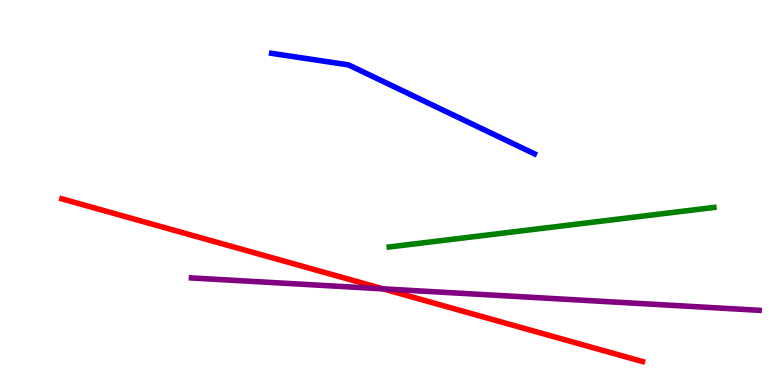[{'lines': ['blue', 'red'], 'intersections': []}, {'lines': ['green', 'red'], 'intersections': []}, {'lines': ['purple', 'red'], 'intersections': [{'x': 4.94, 'y': 2.5}]}, {'lines': ['blue', 'green'], 'intersections': []}, {'lines': ['blue', 'purple'], 'intersections': []}, {'lines': ['green', 'purple'], 'intersections': []}]